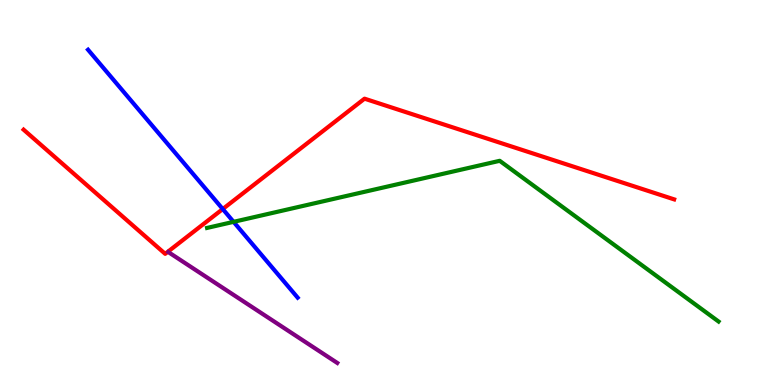[{'lines': ['blue', 'red'], 'intersections': [{'x': 2.87, 'y': 4.57}]}, {'lines': ['green', 'red'], 'intersections': []}, {'lines': ['purple', 'red'], 'intersections': []}, {'lines': ['blue', 'green'], 'intersections': [{'x': 3.01, 'y': 4.24}]}, {'lines': ['blue', 'purple'], 'intersections': []}, {'lines': ['green', 'purple'], 'intersections': []}]